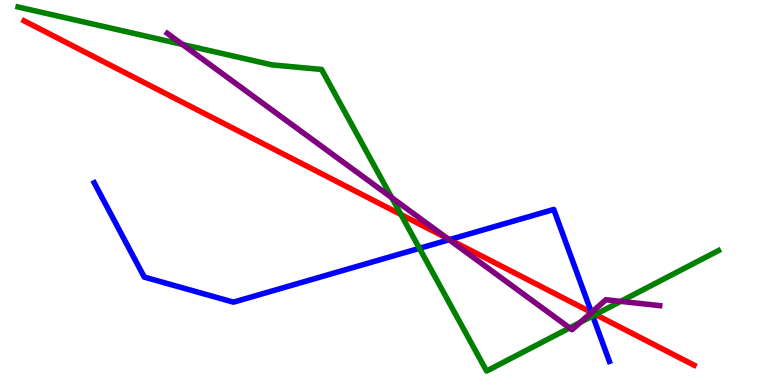[{'lines': ['blue', 'red'], 'intersections': [{'x': 5.8, 'y': 3.78}, {'x': 7.63, 'y': 1.89}]}, {'lines': ['green', 'red'], 'intersections': [{'x': 5.17, 'y': 4.43}, {'x': 7.68, 'y': 1.83}]}, {'lines': ['purple', 'red'], 'intersections': [{'x': 5.77, 'y': 3.81}, {'x': 7.63, 'y': 1.88}]}, {'lines': ['blue', 'green'], 'intersections': [{'x': 5.41, 'y': 3.55}, {'x': 7.65, 'y': 1.79}]}, {'lines': ['blue', 'purple'], 'intersections': [{'x': 5.8, 'y': 3.77}, {'x': 7.63, 'y': 1.88}]}, {'lines': ['green', 'purple'], 'intersections': [{'x': 2.35, 'y': 8.85}, {'x': 5.05, 'y': 4.87}, {'x': 7.35, 'y': 1.48}, {'x': 7.49, 'y': 1.63}, {'x': 8.01, 'y': 2.17}]}]